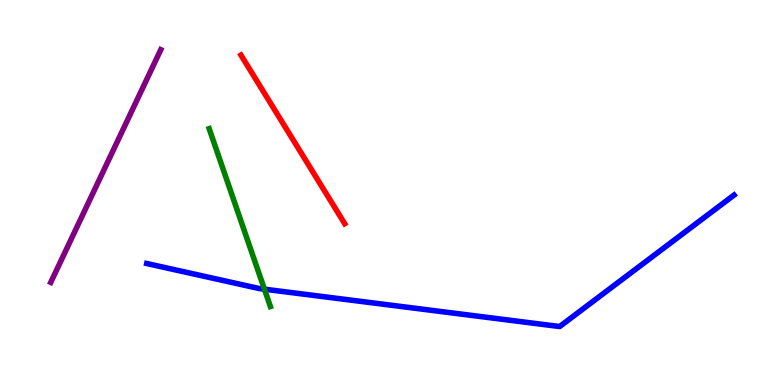[{'lines': ['blue', 'red'], 'intersections': []}, {'lines': ['green', 'red'], 'intersections': []}, {'lines': ['purple', 'red'], 'intersections': []}, {'lines': ['blue', 'green'], 'intersections': [{'x': 3.41, 'y': 2.49}]}, {'lines': ['blue', 'purple'], 'intersections': []}, {'lines': ['green', 'purple'], 'intersections': []}]